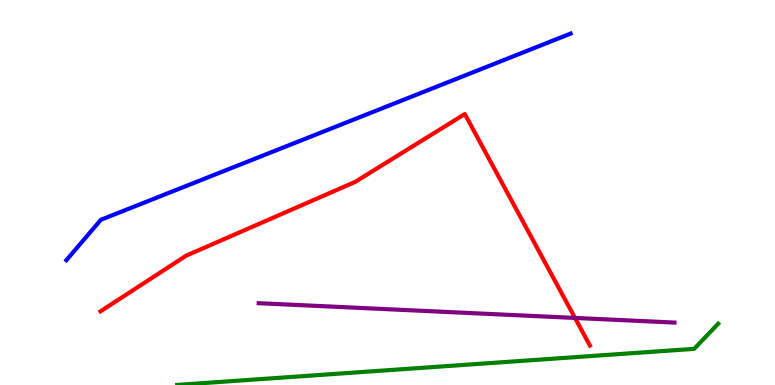[{'lines': ['blue', 'red'], 'intersections': []}, {'lines': ['green', 'red'], 'intersections': []}, {'lines': ['purple', 'red'], 'intersections': [{'x': 7.42, 'y': 1.74}]}, {'lines': ['blue', 'green'], 'intersections': []}, {'lines': ['blue', 'purple'], 'intersections': []}, {'lines': ['green', 'purple'], 'intersections': []}]